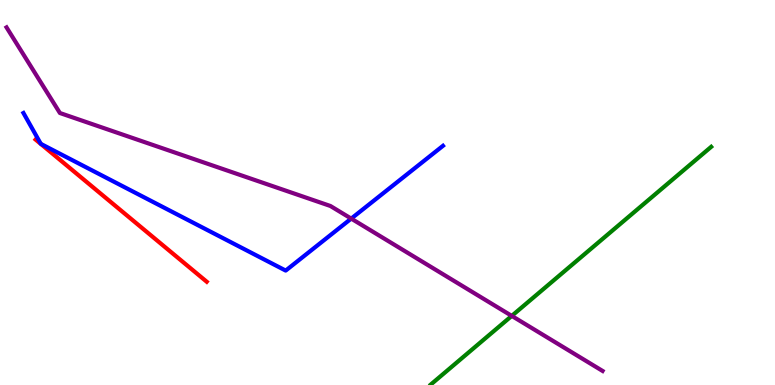[{'lines': ['blue', 'red'], 'intersections': []}, {'lines': ['green', 'red'], 'intersections': []}, {'lines': ['purple', 'red'], 'intersections': []}, {'lines': ['blue', 'green'], 'intersections': []}, {'lines': ['blue', 'purple'], 'intersections': [{'x': 4.53, 'y': 4.32}]}, {'lines': ['green', 'purple'], 'intersections': [{'x': 6.6, 'y': 1.8}]}]